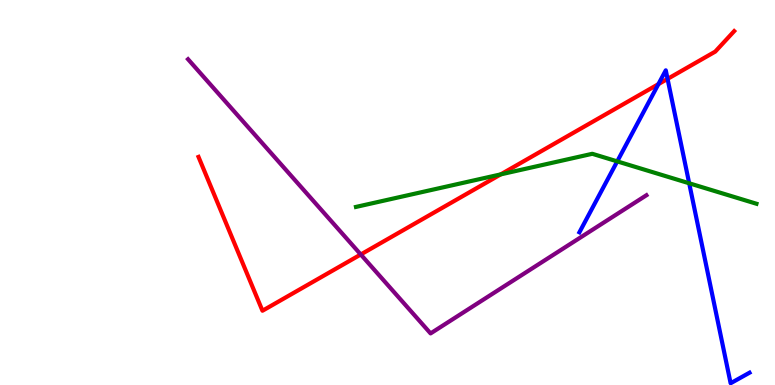[{'lines': ['blue', 'red'], 'intersections': [{'x': 8.5, 'y': 7.81}, {'x': 8.61, 'y': 7.95}]}, {'lines': ['green', 'red'], 'intersections': [{'x': 6.46, 'y': 5.47}]}, {'lines': ['purple', 'red'], 'intersections': [{'x': 4.65, 'y': 3.39}]}, {'lines': ['blue', 'green'], 'intersections': [{'x': 7.96, 'y': 5.81}, {'x': 8.89, 'y': 5.24}]}, {'lines': ['blue', 'purple'], 'intersections': []}, {'lines': ['green', 'purple'], 'intersections': []}]